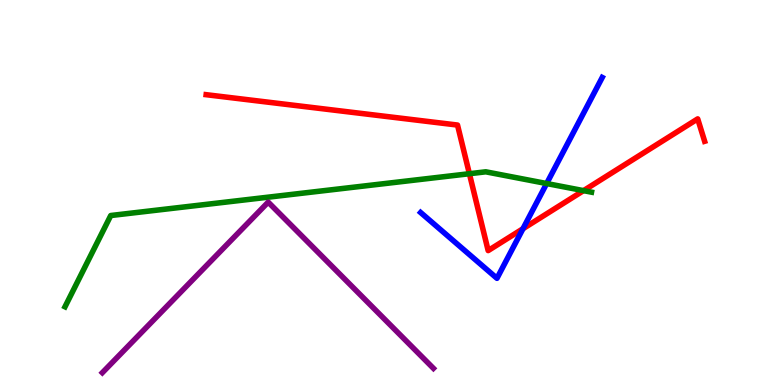[{'lines': ['blue', 'red'], 'intersections': [{'x': 6.75, 'y': 4.06}]}, {'lines': ['green', 'red'], 'intersections': [{'x': 6.06, 'y': 5.49}, {'x': 7.53, 'y': 5.05}]}, {'lines': ['purple', 'red'], 'intersections': []}, {'lines': ['blue', 'green'], 'intersections': [{'x': 7.05, 'y': 5.23}]}, {'lines': ['blue', 'purple'], 'intersections': []}, {'lines': ['green', 'purple'], 'intersections': []}]